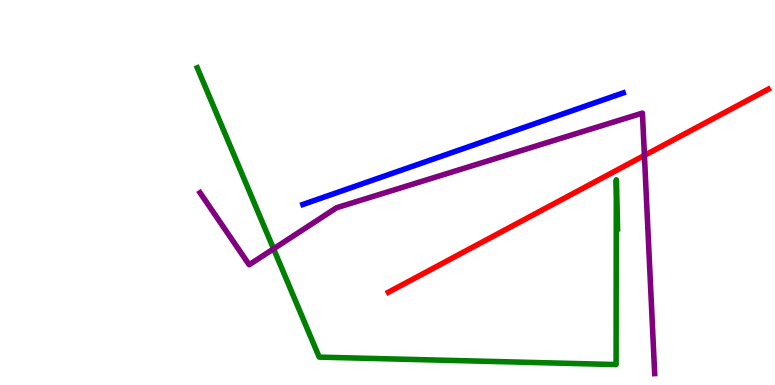[{'lines': ['blue', 'red'], 'intersections': []}, {'lines': ['green', 'red'], 'intersections': []}, {'lines': ['purple', 'red'], 'intersections': [{'x': 8.31, 'y': 5.96}]}, {'lines': ['blue', 'green'], 'intersections': []}, {'lines': ['blue', 'purple'], 'intersections': []}, {'lines': ['green', 'purple'], 'intersections': [{'x': 3.53, 'y': 3.54}]}]